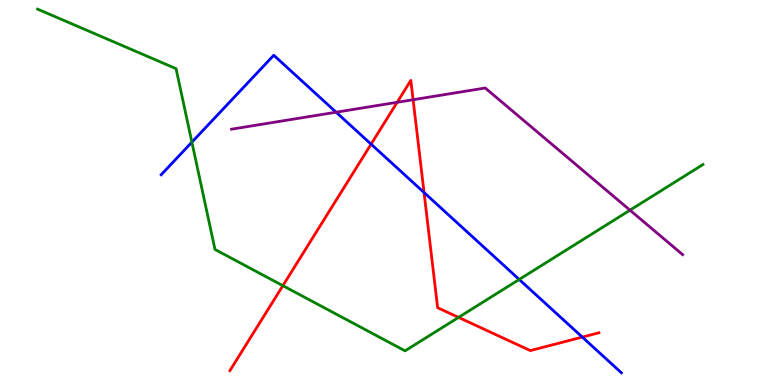[{'lines': ['blue', 'red'], 'intersections': [{'x': 4.79, 'y': 6.26}, {'x': 5.47, 'y': 5.0}, {'x': 7.51, 'y': 1.24}]}, {'lines': ['green', 'red'], 'intersections': [{'x': 3.65, 'y': 2.58}, {'x': 5.92, 'y': 1.76}]}, {'lines': ['purple', 'red'], 'intersections': [{'x': 5.12, 'y': 7.34}, {'x': 5.33, 'y': 7.41}]}, {'lines': ['blue', 'green'], 'intersections': [{'x': 2.48, 'y': 6.31}, {'x': 6.7, 'y': 2.74}]}, {'lines': ['blue', 'purple'], 'intersections': [{'x': 4.34, 'y': 7.09}]}, {'lines': ['green', 'purple'], 'intersections': [{'x': 8.13, 'y': 4.54}]}]